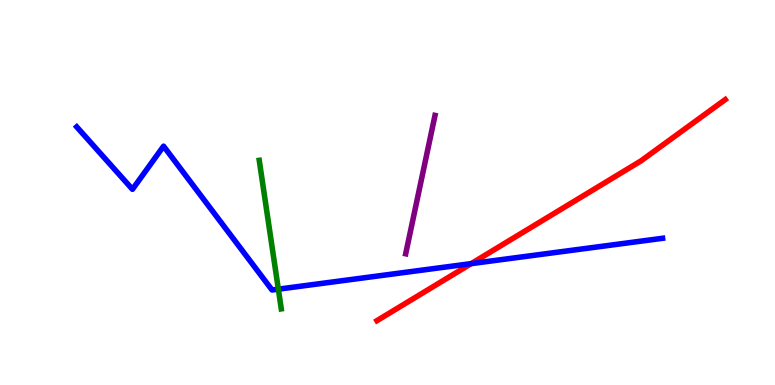[{'lines': ['blue', 'red'], 'intersections': [{'x': 6.08, 'y': 3.15}]}, {'lines': ['green', 'red'], 'intersections': []}, {'lines': ['purple', 'red'], 'intersections': []}, {'lines': ['blue', 'green'], 'intersections': [{'x': 3.59, 'y': 2.49}]}, {'lines': ['blue', 'purple'], 'intersections': []}, {'lines': ['green', 'purple'], 'intersections': []}]